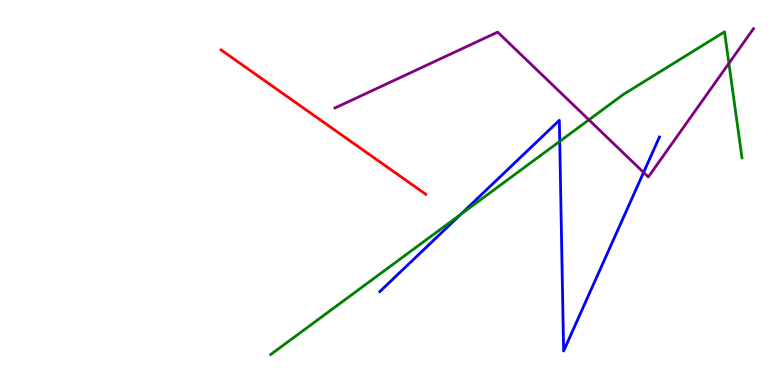[{'lines': ['blue', 'red'], 'intersections': []}, {'lines': ['green', 'red'], 'intersections': []}, {'lines': ['purple', 'red'], 'intersections': []}, {'lines': ['blue', 'green'], 'intersections': [{'x': 5.95, 'y': 4.43}, {'x': 7.22, 'y': 6.33}]}, {'lines': ['blue', 'purple'], 'intersections': [{'x': 8.3, 'y': 5.52}]}, {'lines': ['green', 'purple'], 'intersections': [{'x': 7.6, 'y': 6.89}, {'x': 9.41, 'y': 8.35}]}]